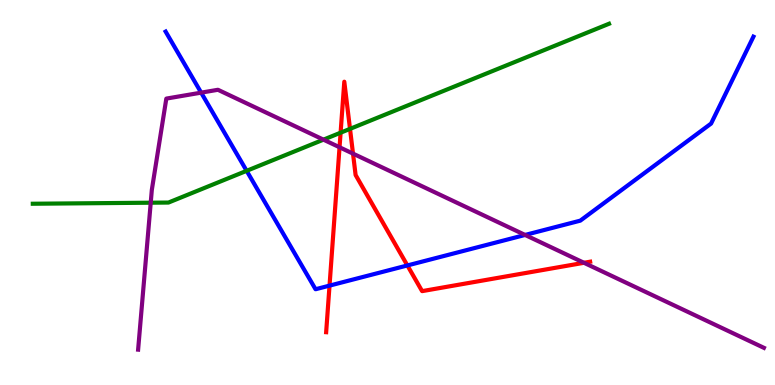[{'lines': ['blue', 'red'], 'intersections': [{'x': 4.25, 'y': 2.58}, {'x': 5.26, 'y': 3.11}]}, {'lines': ['green', 'red'], 'intersections': [{'x': 4.39, 'y': 6.55}, {'x': 4.52, 'y': 6.65}]}, {'lines': ['purple', 'red'], 'intersections': [{'x': 4.38, 'y': 6.18}, {'x': 4.55, 'y': 6.01}, {'x': 7.54, 'y': 3.17}]}, {'lines': ['blue', 'green'], 'intersections': [{'x': 3.18, 'y': 5.56}]}, {'lines': ['blue', 'purple'], 'intersections': [{'x': 2.6, 'y': 7.59}, {'x': 6.78, 'y': 3.9}]}, {'lines': ['green', 'purple'], 'intersections': [{'x': 1.94, 'y': 4.73}, {'x': 4.17, 'y': 6.37}]}]